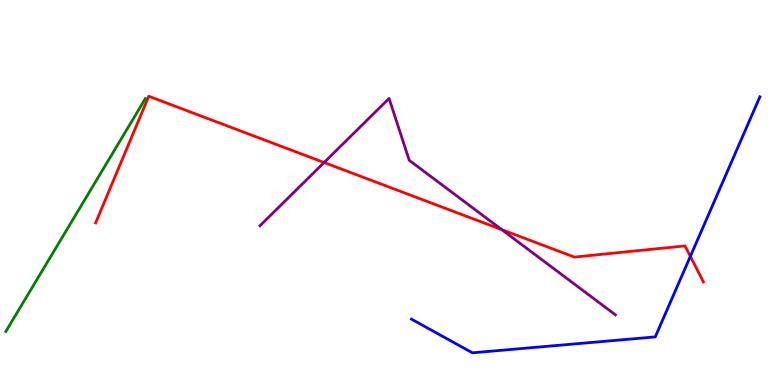[{'lines': ['blue', 'red'], 'intersections': [{'x': 8.91, 'y': 3.34}]}, {'lines': ['green', 'red'], 'intersections': []}, {'lines': ['purple', 'red'], 'intersections': [{'x': 4.18, 'y': 5.78}, {'x': 6.47, 'y': 4.04}]}, {'lines': ['blue', 'green'], 'intersections': []}, {'lines': ['blue', 'purple'], 'intersections': []}, {'lines': ['green', 'purple'], 'intersections': []}]